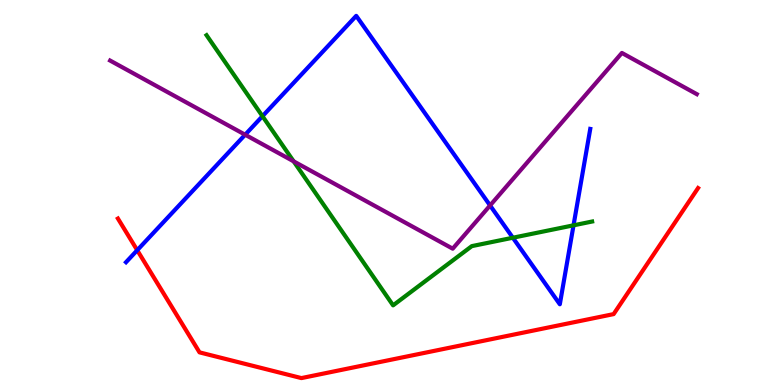[{'lines': ['blue', 'red'], 'intersections': [{'x': 1.77, 'y': 3.5}]}, {'lines': ['green', 'red'], 'intersections': []}, {'lines': ['purple', 'red'], 'intersections': []}, {'lines': ['blue', 'green'], 'intersections': [{'x': 3.39, 'y': 6.98}, {'x': 6.62, 'y': 3.83}, {'x': 7.4, 'y': 4.15}]}, {'lines': ['blue', 'purple'], 'intersections': [{'x': 3.16, 'y': 6.5}, {'x': 6.32, 'y': 4.66}]}, {'lines': ['green', 'purple'], 'intersections': [{'x': 3.79, 'y': 5.81}]}]